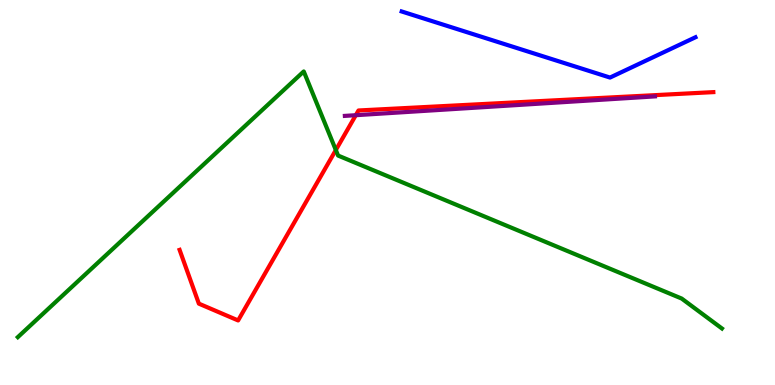[{'lines': ['blue', 'red'], 'intersections': []}, {'lines': ['green', 'red'], 'intersections': [{'x': 4.33, 'y': 6.1}]}, {'lines': ['purple', 'red'], 'intersections': [{'x': 4.59, 'y': 7.01}]}, {'lines': ['blue', 'green'], 'intersections': []}, {'lines': ['blue', 'purple'], 'intersections': []}, {'lines': ['green', 'purple'], 'intersections': []}]